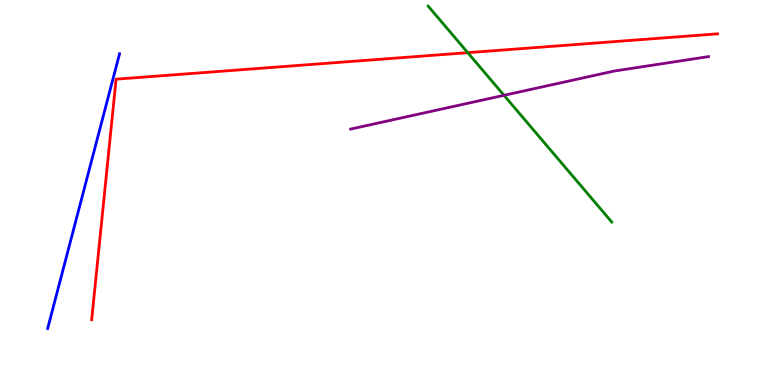[{'lines': ['blue', 'red'], 'intersections': []}, {'lines': ['green', 'red'], 'intersections': [{'x': 6.04, 'y': 8.63}]}, {'lines': ['purple', 'red'], 'intersections': []}, {'lines': ['blue', 'green'], 'intersections': []}, {'lines': ['blue', 'purple'], 'intersections': []}, {'lines': ['green', 'purple'], 'intersections': [{'x': 6.5, 'y': 7.52}]}]